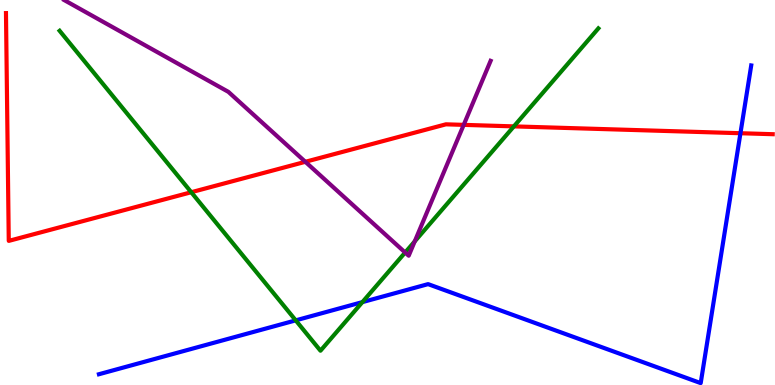[{'lines': ['blue', 'red'], 'intersections': [{'x': 9.55, 'y': 6.54}]}, {'lines': ['green', 'red'], 'intersections': [{'x': 2.47, 'y': 5.01}, {'x': 6.63, 'y': 6.72}]}, {'lines': ['purple', 'red'], 'intersections': [{'x': 3.94, 'y': 5.8}, {'x': 5.98, 'y': 6.76}]}, {'lines': ['blue', 'green'], 'intersections': [{'x': 3.82, 'y': 1.68}, {'x': 4.68, 'y': 2.15}]}, {'lines': ['blue', 'purple'], 'intersections': []}, {'lines': ['green', 'purple'], 'intersections': [{'x': 5.23, 'y': 3.44}, {'x': 5.35, 'y': 3.73}]}]